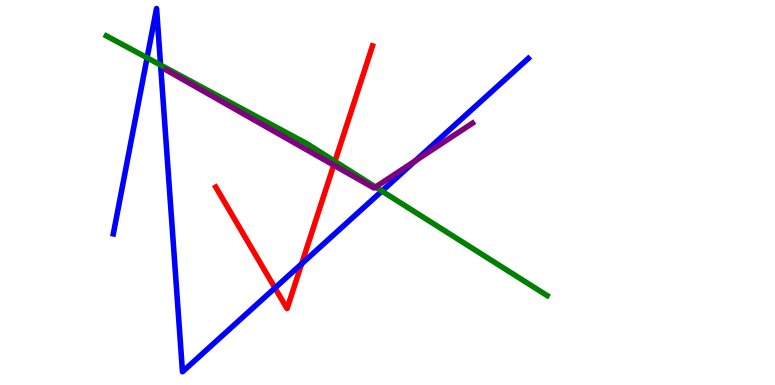[{'lines': ['blue', 'red'], 'intersections': [{'x': 3.55, 'y': 2.52}, {'x': 3.89, 'y': 3.15}]}, {'lines': ['green', 'red'], 'intersections': [{'x': 4.32, 'y': 5.81}]}, {'lines': ['purple', 'red'], 'intersections': [{'x': 4.31, 'y': 5.71}]}, {'lines': ['blue', 'green'], 'intersections': [{'x': 1.9, 'y': 8.5}, {'x': 2.07, 'y': 8.31}, {'x': 4.93, 'y': 5.04}]}, {'lines': ['blue', 'purple'], 'intersections': [{'x': 5.36, 'y': 5.82}]}, {'lines': ['green', 'purple'], 'intersections': [{'x': 4.85, 'y': 5.14}]}]